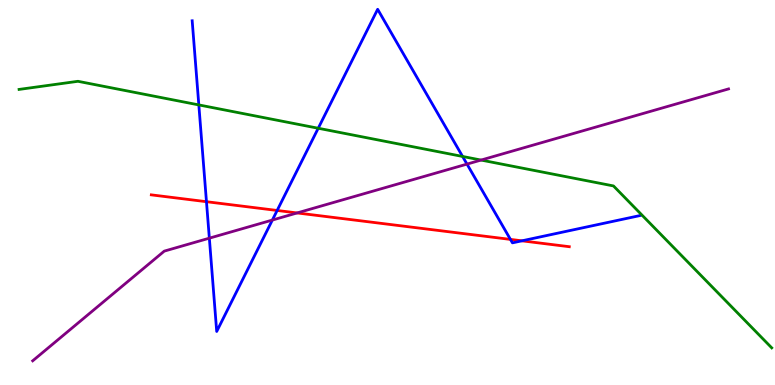[{'lines': ['blue', 'red'], 'intersections': [{'x': 2.66, 'y': 4.76}, {'x': 3.58, 'y': 4.53}, {'x': 6.59, 'y': 3.78}, {'x': 6.73, 'y': 3.74}]}, {'lines': ['green', 'red'], 'intersections': []}, {'lines': ['purple', 'red'], 'intersections': [{'x': 3.83, 'y': 4.47}]}, {'lines': ['blue', 'green'], 'intersections': [{'x': 2.57, 'y': 7.27}, {'x': 4.11, 'y': 6.67}, {'x': 5.97, 'y': 5.94}]}, {'lines': ['blue', 'purple'], 'intersections': [{'x': 2.7, 'y': 3.81}, {'x': 3.51, 'y': 4.28}, {'x': 6.03, 'y': 5.74}]}, {'lines': ['green', 'purple'], 'intersections': [{'x': 6.21, 'y': 5.84}]}]